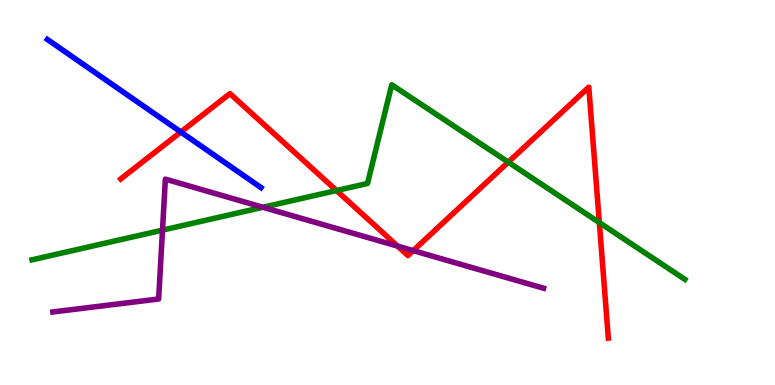[{'lines': ['blue', 'red'], 'intersections': [{'x': 2.33, 'y': 6.57}]}, {'lines': ['green', 'red'], 'intersections': [{'x': 4.34, 'y': 5.05}, {'x': 6.56, 'y': 5.79}, {'x': 7.73, 'y': 4.22}]}, {'lines': ['purple', 'red'], 'intersections': [{'x': 5.13, 'y': 3.61}, {'x': 5.33, 'y': 3.49}]}, {'lines': ['blue', 'green'], 'intersections': []}, {'lines': ['blue', 'purple'], 'intersections': []}, {'lines': ['green', 'purple'], 'intersections': [{'x': 2.1, 'y': 4.02}, {'x': 3.39, 'y': 4.62}]}]